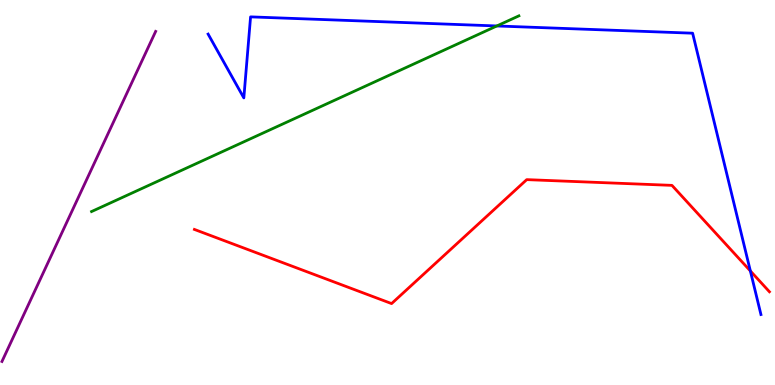[{'lines': ['blue', 'red'], 'intersections': [{'x': 9.68, 'y': 2.96}]}, {'lines': ['green', 'red'], 'intersections': []}, {'lines': ['purple', 'red'], 'intersections': []}, {'lines': ['blue', 'green'], 'intersections': [{'x': 6.41, 'y': 9.33}]}, {'lines': ['blue', 'purple'], 'intersections': []}, {'lines': ['green', 'purple'], 'intersections': []}]